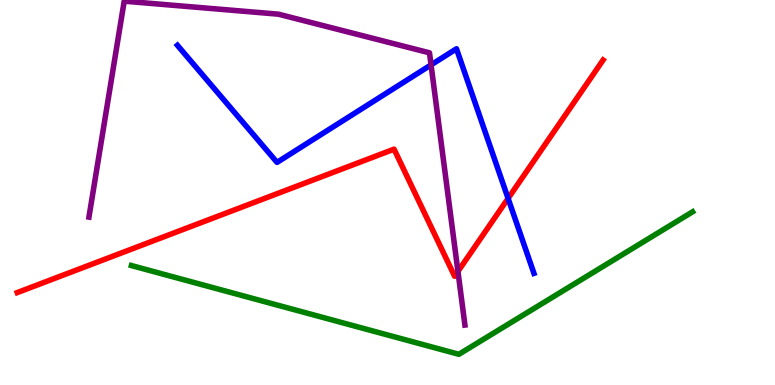[{'lines': ['blue', 'red'], 'intersections': [{'x': 6.56, 'y': 4.85}]}, {'lines': ['green', 'red'], 'intersections': []}, {'lines': ['purple', 'red'], 'intersections': [{'x': 5.91, 'y': 2.95}]}, {'lines': ['blue', 'green'], 'intersections': []}, {'lines': ['blue', 'purple'], 'intersections': [{'x': 5.56, 'y': 8.31}]}, {'lines': ['green', 'purple'], 'intersections': []}]